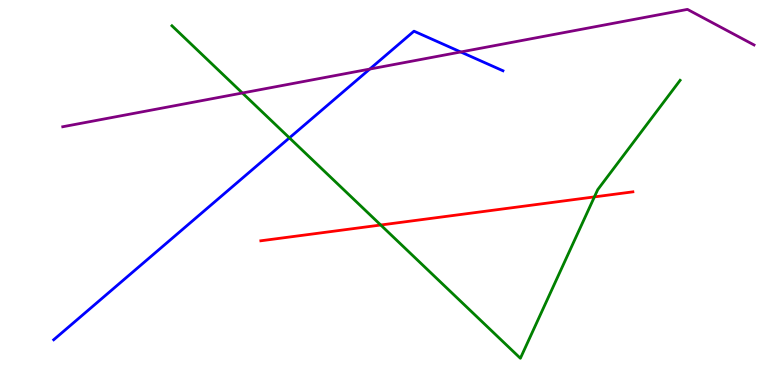[{'lines': ['blue', 'red'], 'intersections': []}, {'lines': ['green', 'red'], 'intersections': [{'x': 4.91, 'y': 4.16}, {'x': 7.67, 'y': 4.89}]}, {'lines': ['purple', 'red'], 'intersections': []}, {'lines': ['blue', 'green'], 'intersections': [{'x': 3.73, 'y': 6.42}]}, {'lines': ['blue', 'purple'], 'intersections': [{'x': 4.77, 'y': 8.21}, {'x': 5.94, 'y': 8.65}]}, {'lines': ['green', 'purple'], 'intersections': [{'x': 3.13, 'y': 7.58}]}]